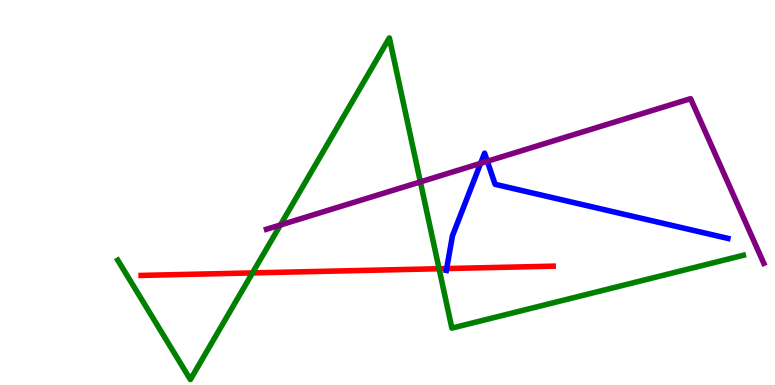[{'lines': ['blue', 'red'], 'intersections': [{'x': 5.76, 'y': 3.02}]}, {'lines': ['green', 'red'], 'intersections': [{'x': 3.26, 'y': 2.91}, {'x': 5.67, 'y': 3.02}]}, {'lines': ['purple', 'red'], 'intersections': []}, {'lines': ['blue', 'green'], 'intersections': []}, {'lines': ['blue', 'purple'], 'intersections': [{'x': 6.2, 'y': 5.76}, {'x': 6.29, 'y': 5.81}]}, {'lines': ['green', 'purple'], 'intersections': [{'x': 3.62, 'y': 4.16}, {'x': 5.42, 'y': 5.28}]}]